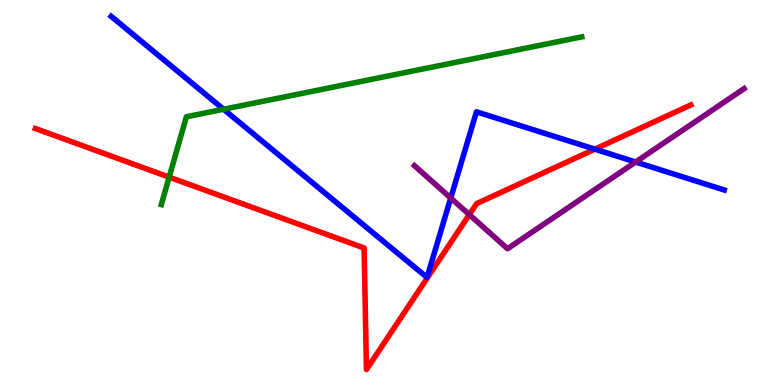[{'lines': ['blue', 'red'], 'intersections': [{'x': 7.68, 'y': 6.13}]}, {'lines': ['green', 'red'], 'intersections': [{'x': 2.18, 'y': 5.4}]}, {'lines': ['purple', 'red'], 'intersections': [{'x': 6.06, 'y': 4.43}]}, {'lines': ['blue', 'green'], 'intersections': [{'x': 2.88, 'y': 7.16}]}, {'lines': ['blue', 'purple'], 'intersections': [{'x': 5.82, 'y': 4.86}, {'x': 8.2, 'y': 5.79}]}, {'lines': ['green', 'purple'], 'intersections': []}]